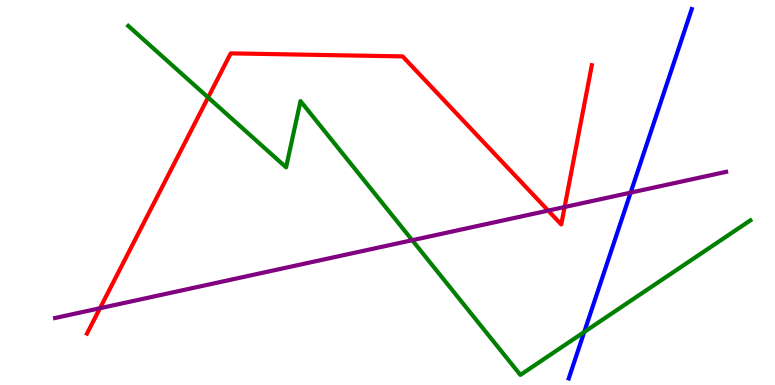[{'lines': ['blue', 'red'], 'intersections': []}, {'lines': ['green', 'red'], 'intersections': [{'x': 2.69, 'y': 7.47}]}, {'lines': ['purple', 'red'], 'intersections': [{'x': 1.29, 'y': 1.99}, {'x': 7.07, 'y': 4.53}, {'x': 7.29, 'y': 4.62}]}, {'lines': ['blue', 'green'], 'intersections': [{'x': 7.54, 'y': 1.38}]}, {'lines': ['blue', 'purple'], 'intersections': [{'x': 8.14, 'y': 5.0}]}, {'lines': ['green', 'purple'], 'intersections': [{'x': 5.32, 'y': 3.76}]}]